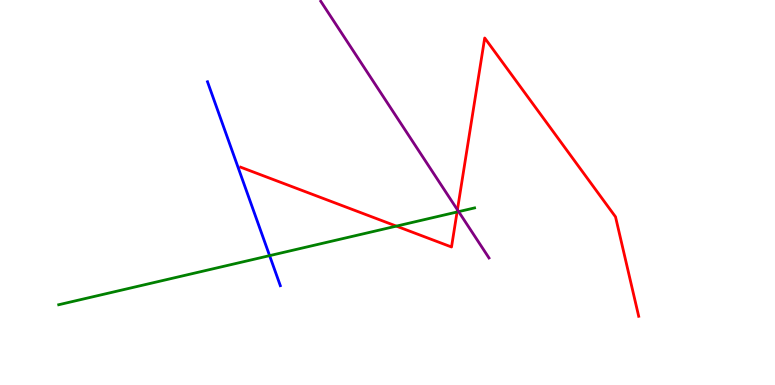[{'lines': ['blue', 'red'], 'intersections': []}, {'lines': ['green', 'red'], 'intersections': [{'x': 5.11, 'y': 4.13}, {'x': 5.9, 'y': 4.49}]}, {'lines': ['purple', 'red'], 'intersections': [{'x': 5.9, 'y': 4.55}]}, {'lines': ['blue', 'green'], 'intersections': [{'x': 3.48, 'y': 3.36}]}, {'lines': ['blue', 'purple'], 'intersections': []}, {'lines': ['green', 'purple'], 'intersections': [{'x': 5.92, 'y': 4.5}]}]